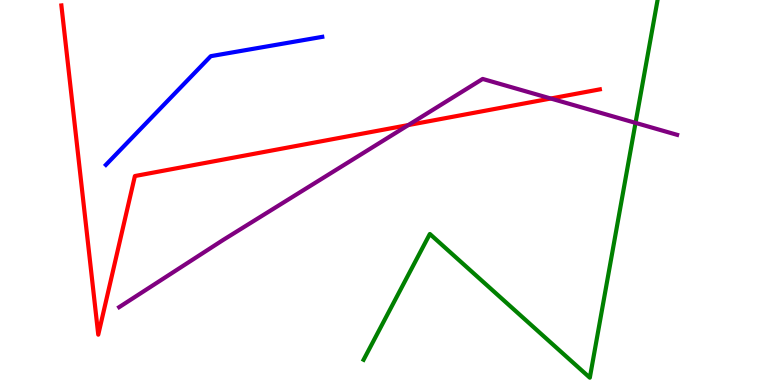[{'lines': ['blue', 'red'], 'intersections': []}, {'lines': ['green', 'red'], 'intersections': []}, {'lines': ['purple', 'red'], 'intersections': [{'x': 5.27, 'y': 6.75}, {'x': 7.11, 'y': 7.44}]}, {'lines': ['blue', 'green'], 'intersections': []}, {'lines': ['blue', 'purple'], 'intersections': []}, {'lines': ['green', 'purple'], 'intersections': [{'x': 8.2, 'y': 6.81}]}]